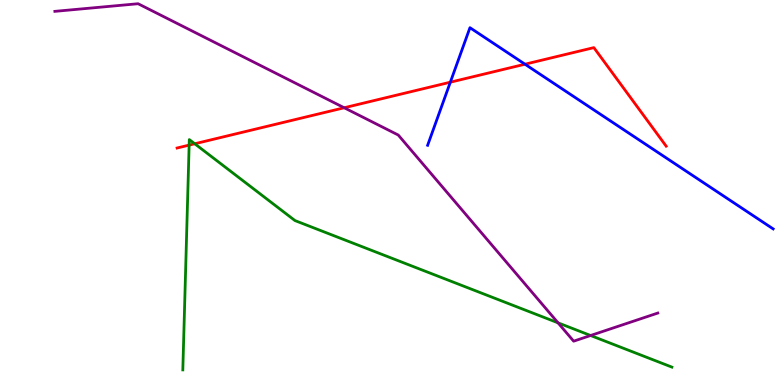[{'lines': ['blue', 'red'], 'intersections': [{'x': 5.81, 'y': 7.87}, {'x': 6.77, 'y': 8.33}]}, {'lines': ['green', 'red'], 'intersections': [{'x': 2.44, 'y': 6.23}, {'x': 2.51, 'y': 6.27}]}, {'lines': ['purple', 'red'], 'intersections': [{'x': 4.44, 'y': 7.2}]}, {'lines': ['blue', 'green'], 'intersections': []}, {'lines': ['blue', 'purple'], 'intersections': []}, {'lines': ['green', 'purple'], 'intersections': [{'x': 7.2, 'y': 1.61}, {'x': 7.62, 'y': 1.29}]}]